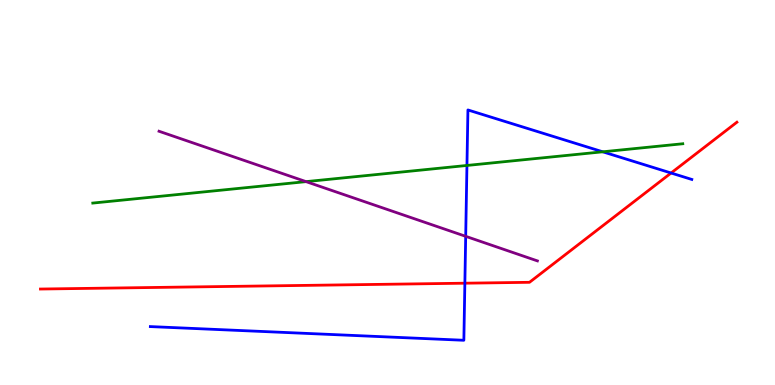[{'lines': ['blue', 'red'], 'intersections': [{'x': 6.0, 'y': 2.64}, {'x': 8.66, 'y': 5.51}]}, {'lines': ['green', 'red'], 'intersections': []}, {'lines': ['purple', 'red'], 'intersections': []}, {'lines': ['blue', 'green'], 'intersections': [{'x': 6.03, 'y': 5.7}, {'x': 7.78, 'y': 6.06}]}, {'lines': ['blue', 'purple'], 'intersections': [{'x': 6.01, 'y': 3.86}]}, {'lines': ['green', 'purple'], 'intersections': [{'x': 3.95, 'y': 5.28}]}]